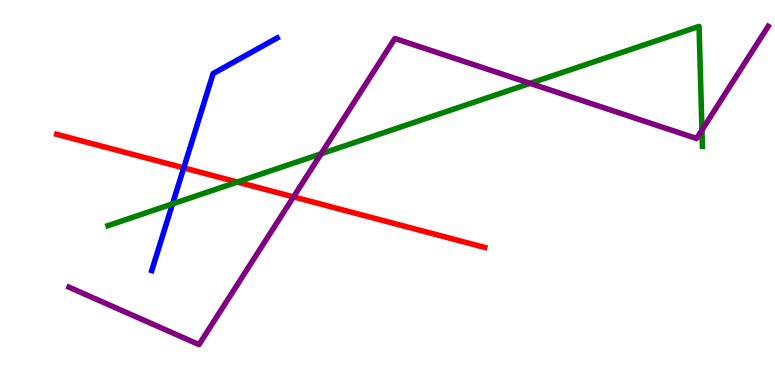[{'lines': ['blue', 'red'], 'intersections': [{'x': 2.37, 'y': 5.64}]}, {'lines': ['green', 'red'], 'intersections': [{'x': 3.06, 'y': 5.27}]}, {'lines': ['purple', 'red'], 'intersections': [{'x': 3.79, 'y': 4.89}]}, {'lines': ['blue', 'green'], 'intersections': [{'x': 2.23, 'y': 4.7}]}, {'lines': ['blue', 'purple'], 'intersections': []}, {'lines': ['green', 'purple'], 'intersections': [{'x': 4.14, 'y': 6.01}, {'x': 6.84, 'y': 7.84}, {'x': 9.06, 'y': 6.62}]}]